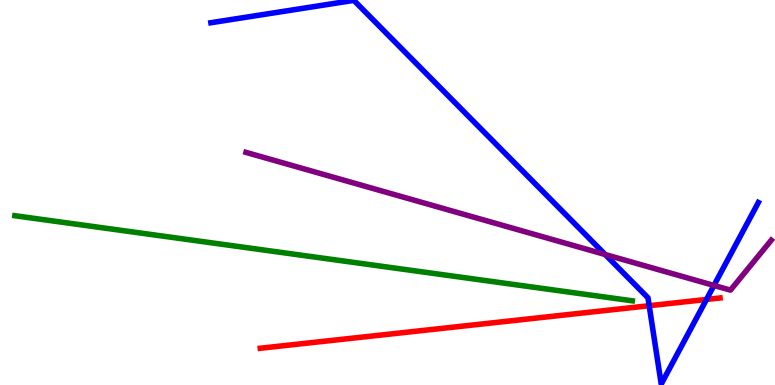[{'lines': ['blue', 'red'], 'intersections': [{'x': 8.38, 'y': 2.06}, {'x': 9.12, 'y': 2.22}]}, {'lines': ['green', 'red'], 'intersections': []}, {'lines': ['purple', 'red'], 'intersections': []}, {'lines': ['blue', 'green'], 'intersections': []}, {'lines': ['blue', 'purple'], 'intersections': [{'x': 7.81, 'y': 3.39}, {'x': 9.21, 'y': 2.59}]}, {'lines': ['green', 'purple'], 'intersections': []}]